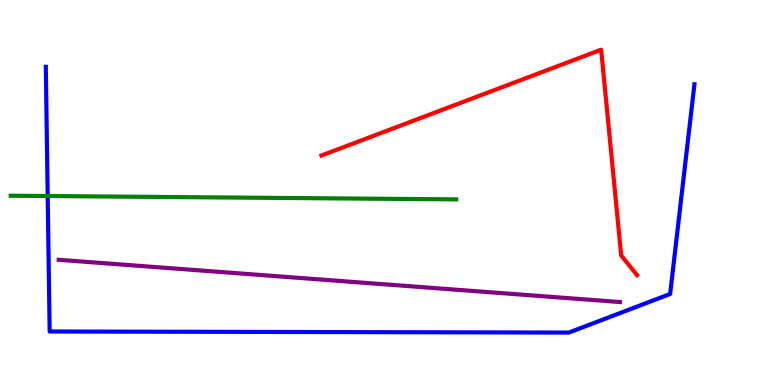[{'lines': ['blue', 'red'], 'intersections': []}, {'lines': ['green', 'red'], 'intersections': []}, {'lines': ['purple', 'red'], 'intersections': []}, {'lines': ['blue', 'green'], 'intersections': [{'x': 0.615, 'y': 4.91}]}, {'lines': ['blue', 'purple'], 'intersections': []}, {'lines': ['green', 'purple'], 'intersections': []}]